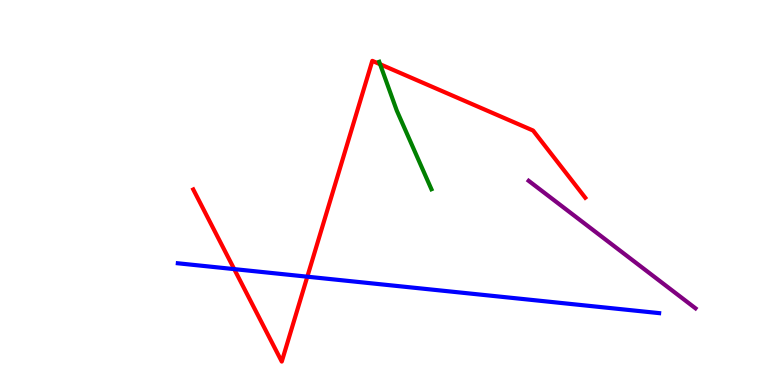[{'lines': ['blue', 'red'], 'intersections': [{'x': 3.02, 'y': 3.01}, {'x': 3.97, 'y': 2.81}]}, {'lines': ['green', 'red'], 'intersections': [{'x': 4.9, 'y': 8.33}]}, {'lines': ['purple', 'red'], 'intersections': []}, {'lines': ['blue', 'green'], 'intersections': []}, {'lines': ['blue', 'purple'], 'intersections': []}, {'lines': ['green', 'purple'], 'intersections': []}]